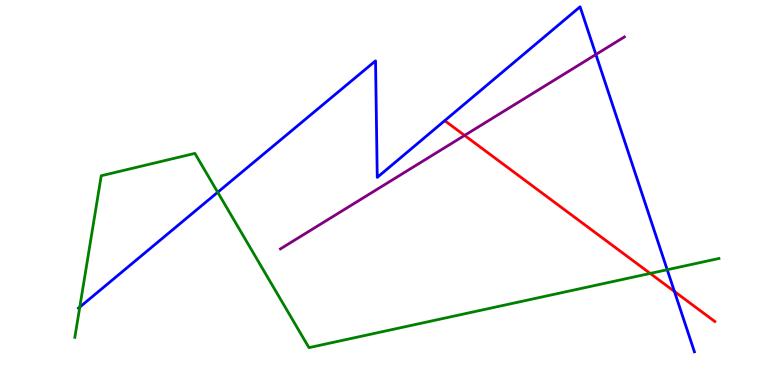[{'lines': ['blue', 'red'], 'intersections': [{'x': 8.7, 'y': 2.43}]}, {'lines': ['green', 'red'], 'intersections': [{'x': 8.39, 'y': 2.9}]}, {'lines': ['purple', 'red'], 'intersections': [{'x': 5.99, 'y': 6.48}]}, {'lines': ['blue', 'green'], 'intersections': [{'x': 1.03, 'y': 2.02}, {'x': 2.81, 'y': 5.01}, {'x': 8.61, 'y': 2.99}]}, {'lines': ['blue', 'purple'], 'intersections': [{'x': 7.69, 'y': 8.58}]}, {'lines': ['green', 'purple'], 'intersections': []}]